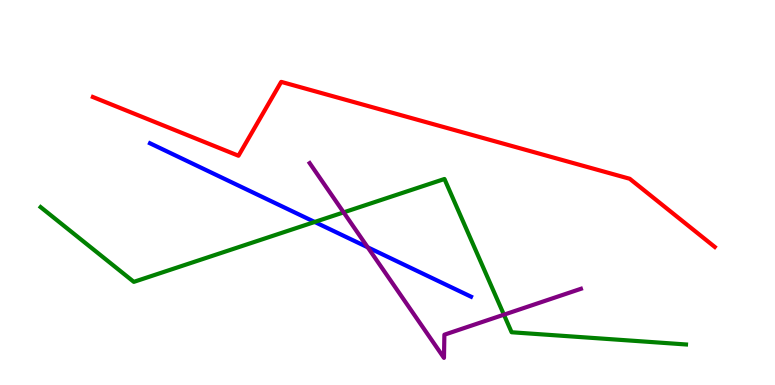[{'lines': ['blue', 'red'], 'intersections': []}, {'lines': ['green', 'red'], 'intersections': []}, {'lines': ['purple', 'red'], 'intersections': []}, {'lines': ['blue', 'green'], 'intersections': [{'x': 4.06, 'y': 4.23}]}, {'lines': ['blue', 'purple'], 'intersections': [{'x': 4.74, 'y': 3.58}]}, {'lines': ['green', 'purple'], 'intersections': [{'x': 4.43, 'y': 4.48}, {'x': 6.5, 'y': 1.83}]}]